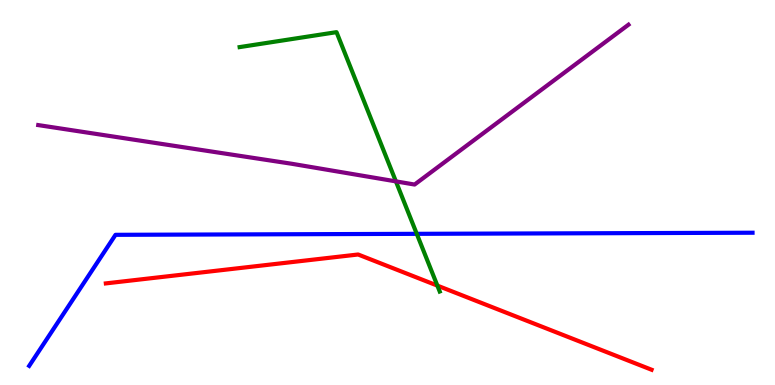[{'lines': ['blue', 'red'], 'intersections': []}, {'lines': ['green', 'red'], 'intersections': [{'x': 5.64, 'y': 2.58}]}, {'lines': ['purple', 'red'], 'intersections': []}, {'lines': ['blue', 'green'], 'intersections': [{'x': 5.38, 'y': 3.93}]}, {'lines': ['blue', 'purple'], 'intersections': []}, {'lines': ['green', 'purple'], 'intersections': [{'x': 5.11, 'y': 5.29}]}]